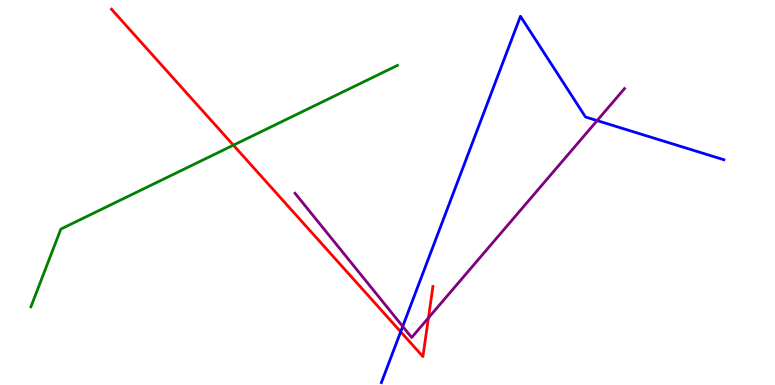[{'lines': ['blue', 'red'], 'intersections': [{'x': 5.17, 'y': 1.38}]}, {'lines': ['green', 'red'], 'intersections': [{'x': 3.01, 'y': 6.23}]}, {'lines': ['purple', 'red'], 'intersections': [{'x': 5.53, 'y': 1.74}]}, {'lines': ['blue', 'green'], 'intersections': []}, {'lines': ['blue', 'purple'], 'intersections': [{'x': 5.2, 'y': 1.52}, {'x': 7.7, 'y': 6.87}]}, {'lines': ['green', 'purple'], 'intersections': []}]